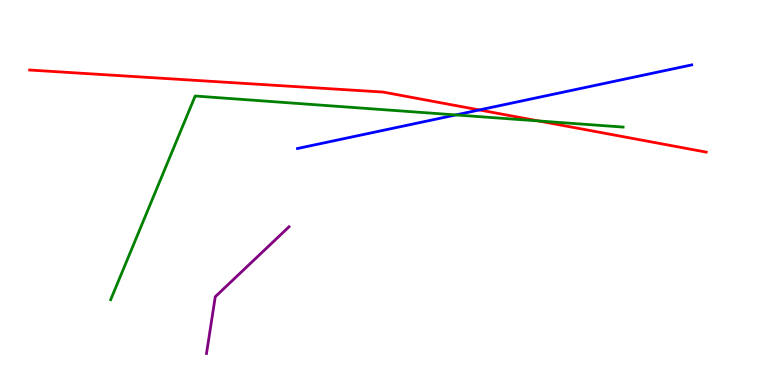[{'lines': ['blue', 'red'], 'intersections': [{'x': 6.18, 'y': 7.14}]}, {'lines': ['green', 'red'], 'intersections': [{'x': 6.95, 'y': 6.86}]}, {'lines': ['purple', 'red'], 'intersections': []}, {'lines': ['blue', 'green'], 'intersections': [{'x': 5.88, 'y': 7.01}]}, {'lines': ['blue', 'purple'], 'intersections': []}, {'lines': ['green', 'purple'], 'intersections': []}]